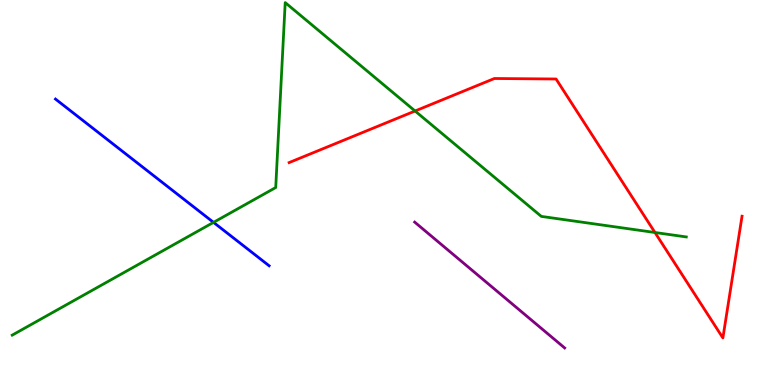[{'lines': ['blue', 'red'], 'intersections': []}, {'lines': ['green', 'red'], 'intersections': [{'x': 5.36, 'y': 7.12}, {'x': 8.45, 'y': 3.96}]}, {'lines': ['purple', 'red'], 'intersections': []}, {'lines': ['blue', 'green'], 'intersections': [{'x': 2.76, 'y': 4.22}]}, {'lines': ['blue', 'purple'], 'intersections': []}, {'lines': ['green', 'purple'], 'intersections': []}]